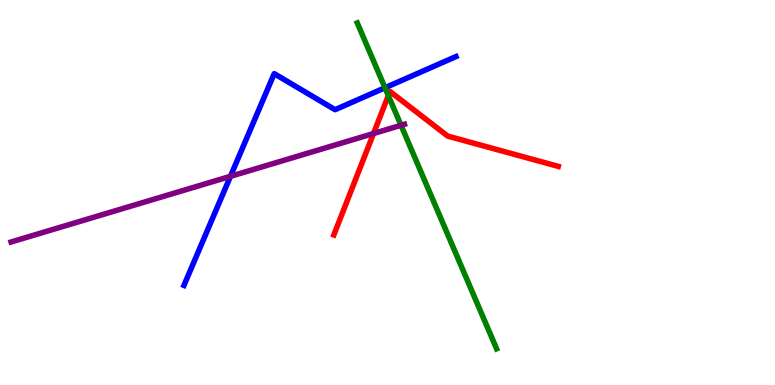[{'lines': ['blue', 'red'], 'intersections': []}, {'lines': ['green', 'red'], 'intersections': [{'x': 5.01, 'y': 7.52}]}, {'lines': ['purple', 'red'], 'intersections': [{'x': 4.82, 'y': 6.53}]}, {'lines': ['blue', 'green'], 'intersections': [{'x': 4.97, 'y': 7.72}]}, {'lines': ['blue', 'purple'], 'intersections': [{'x': 2.97, 'y': 5.42}]}, {'lines': ['green', 'purple'], 'intersections': [{'x': 5.17, 'y': 6.75}]}]